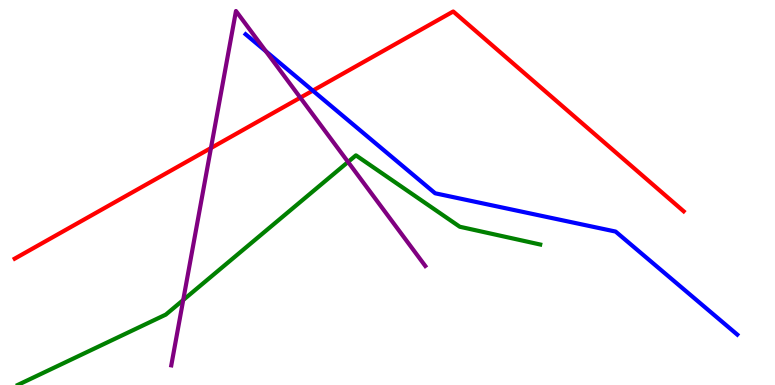[{'lines': ['blue', 'red'], 'intersections': [{'x': 4.04, 'y': 7.65}]}, {'lines': ['green', 'red'], 'intersections': []}, {'lines': ['purple', 'red'], 'intersections': [{'x': 2.72, 'y': 6.15}, {'x': 3.88, 'y': 7.46}]}, {'lines': ['blue', 'green'], 'intersections': []}, {'lines': ['blue', 'purple'], 'intersections': [{'x': 3.43, 'y': 8.67}]}, {'lines': ['green', 'purple'], 'intersections': [{'x': 2.36, 'y': 2.21}, {'x': 4.49, 'y': 5.79}]}]